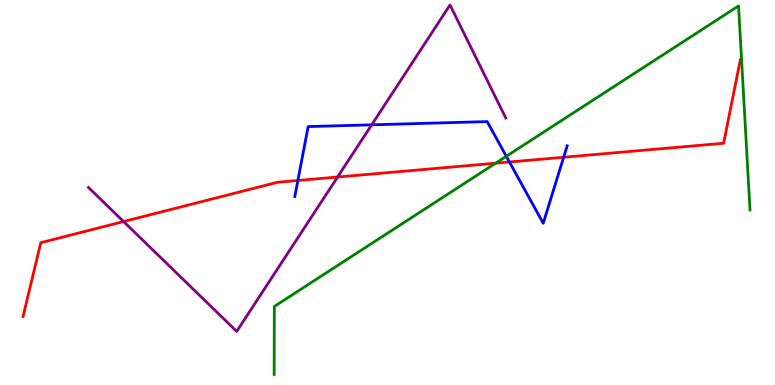[{'lines': ['blue', 'red'], 'intersections': [{'x': 3.84, 'y': 5.31}, {'x': 6.57, 'y': 5.79}, {'x': 7.27, 'y': 5.92}]}, {'lines': ['green', 'red'], 'intersections': [{'x': 6.4, 'y': 5.76}]}, {'lines': ['purple', 'red'], 'intersections': [{'x': 1.59, 'y': 4.25}, {'x': 4.36, 'y': 5.4}]}, {'lines': ['blue', 'green'], 'intersections': [{'x': 6.53, 'y': 5.94}]}, {'lines': ['blue', 'purple'], 'intersections': [{'x': 4.8, 'y': 6.76}]}, {'lines': ['green', 'purple'], 'intersections': []}]